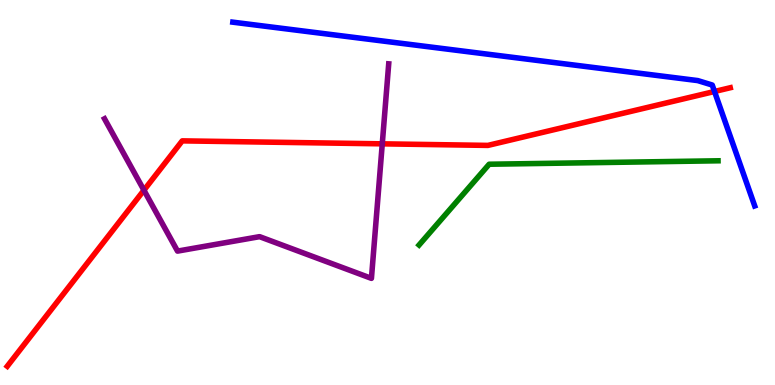[{'lines': ['blue', 'red'], 'intersections': [{'x': 9.22, 'y': 7.62}]}, {'lines': ['green', 'red'], 'intersections': []}, {'lines': ['purple', 'red'], 'intersections': [{'x': 1.86, 'y': 5.06}, {'x': 4.93, 'y': 6.26}]}, {'lines': ['blue', 'green'], 'intersections': []}, {'lines': ['blue', 'purple'], 'intersections': []}, {'lines': ['green', 'purple'], 'intersections': []}]